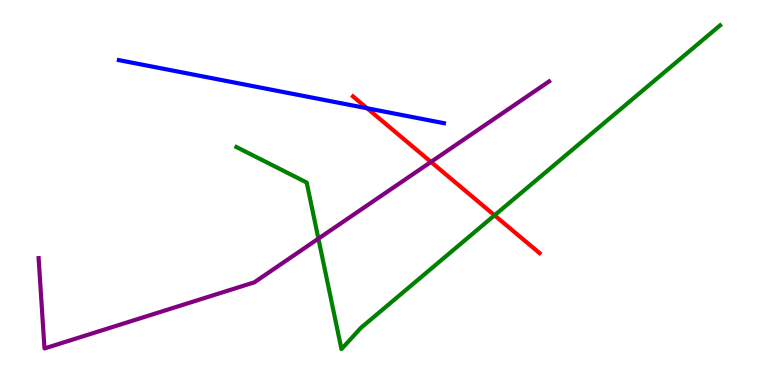[{'lines': ['blue', 'red'], 'intersections': [{'x': 4.74, 'y': 7.19}]}, {'lines': ['green', 'red'], 'intersections': [{'x': 6.38, 'y': 4.41}]}, {'lines': ['purple', 'red'], 'intersections': [{'x': 5.56, 'y': 5.79}]}, {'lines': ['blue', 'green'], 'intersections': []}, {'lines': ['blue', 'purple'], 'intersections': []}, {'lines': ['green', 'purple'], 'intersections': [{'x': 4.11, 'y': 3.8}]}]